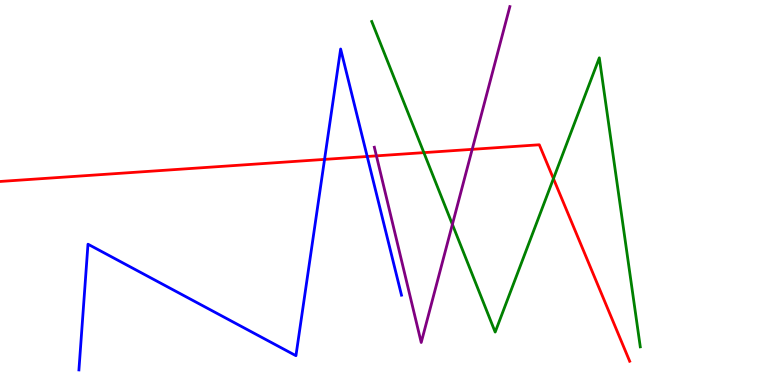[{'lines': ['blue', 'red'], 'intersections': [{'x': 4.19, 'y': 5.86}, {'x': 4.74, 'y': 5.94}]}, {'lines': ['green', 'red'], 'intersections': [{'x': 5.47, 'y': 6.04}, {'x': 7.14, 'y': 5.36}]}, {'lines': ['purple', 'red'], 'intersections': [{'x': 4.86, 'y': 5.95}, {'x': 6.09, 'y': 6.12}]}, {'lines': ['blue', 'green'], 'intersections': []}, {'lines': ['blue', 'purple'], 'intersections': []}, {'lines': ['green', 'purple'], 'intersections': [{'x': 5.84, 'y': 4.17}]}]